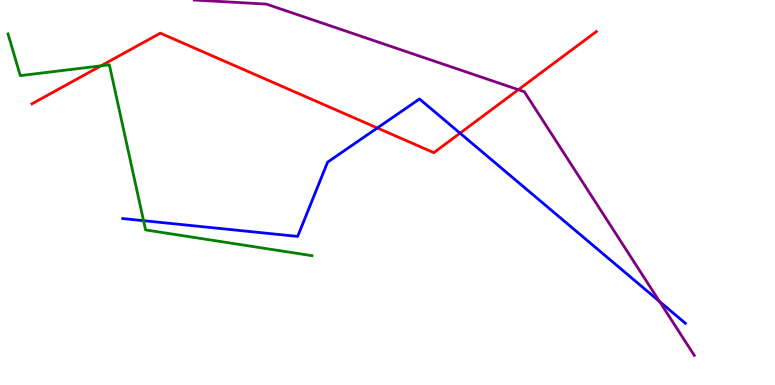[{'lines': ['blue', 'red'], 'intersections': [{'x': 4.87, 'y': 6.68}, {'x': 5.94, 'y': 6.54}]}, {'lines': ['green', 'red'], 'intersections': [{'x': 1.3, 'y': 8.29}]}, {'lines': ['purple', 'red'], 'intersections': [{'x': 6.69, 'y': 7.67}]}, {'lines': ['blue', 'green'], 'intersections': [{'x': 1.85, 'y': 4.27}]}, {'lines': ['blue', 'purple'], 'intersections': [{'x': 8.51, 'y': 2.17}]}, {'lines': ['green', 'purple'], 'intersections': []}]